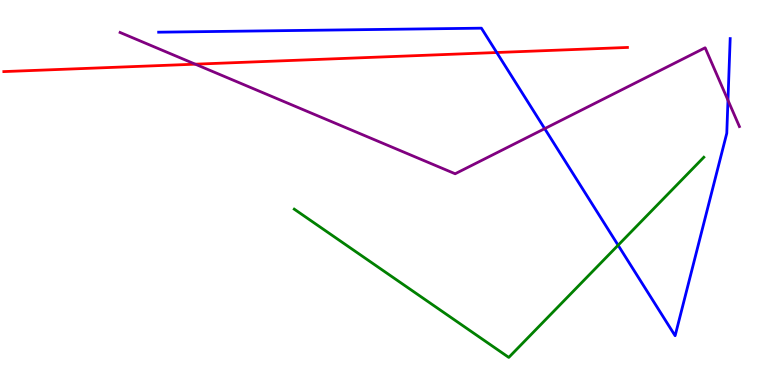[{'lines': ['blue', 'red'], 'intersections': [{'x': 6.41, 'y': 8.64}]}, {'lines': ['green', 'red'], 'intersections': []}, {'lines': ['purple', 'red'], 'intersections': [{'x': 2.52, 'y': 8.33}]}, {'lines': ['blue', 'green'], 'intersections': [{'x': 7.98, 'y': 3.63}]}, {'lines': ['blue', 'purple'], 'intersections': [{'x': 7.03, 'y': 6.66}, {'x': 9.39, 'y': 7.4}]}, {'lines': ['green', 'purple'], 'intersections': []}]